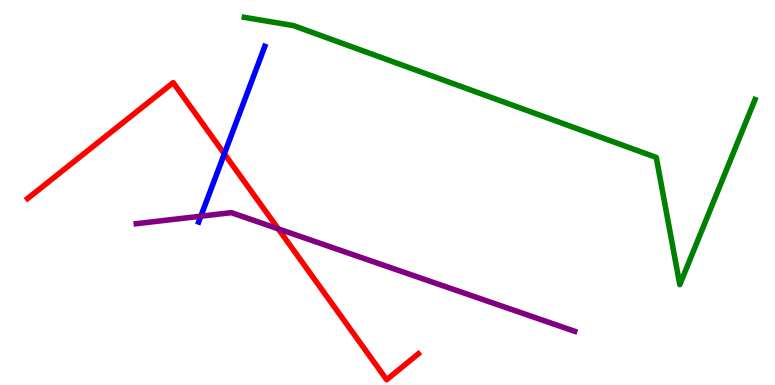[{'lines': ['blue', 'red'], 'intersections': [{'x': 2.89, 'y': 6.0}]}, {'lines': ['green', 'red'], 'intersections': []}, {'lines': ['purple', 'red'], 'intersections': [{'x': 3.59, 'y': 4.06}]}, {'lines': ['blue', 'green'], 'intersections': []}, {'lines': ['blue', 'purple'], 'intersections': [{'x': 2.59, 'y': 4.38}]}, {'lines': ['green', 'purple'], 'intersections': []}]